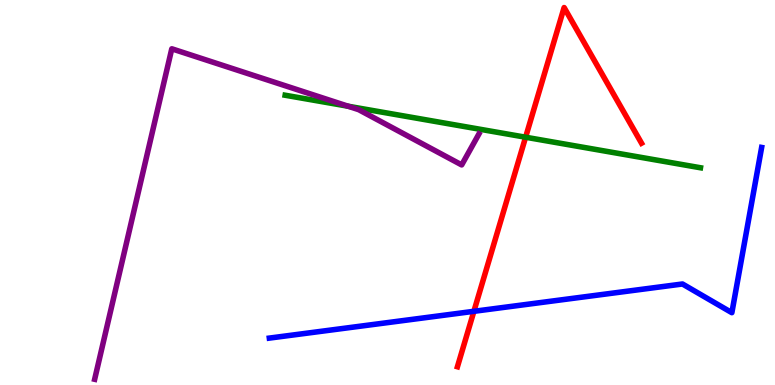[{'lines': ['blue', 'red'], 'intersections': [{'x': 6.11, 'y': 1.91}]}, {'lines': ['green', 'red'], 'intersections': [{'x': 6.78, 'y': 6.44}]}, {'lines': ['purple', 'red'], 'intersections': []}, {'lines': ['blue', 'green'], 'intersections': []}, {'lines': ['blue', 'purple'], 'intersections': []}, {'lines': ['green', 'purple'], 'intersections': [{'x': 4.49, 'y': 7.24}]}]